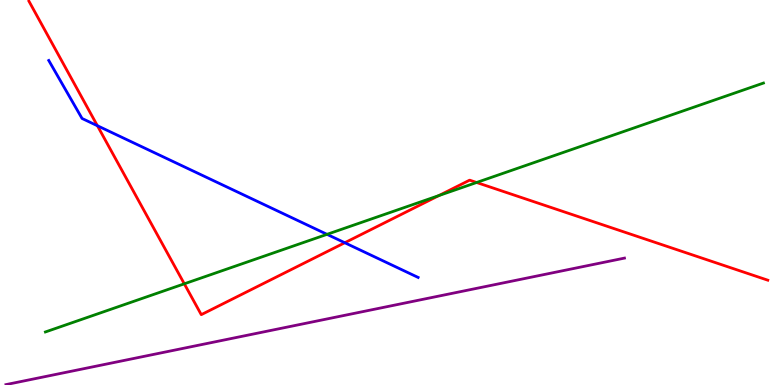[{'lines': ['blue', 'red'], 'intersections': [{'x': 1.26, 'y': 6.73}, {'x': 4.45, 'y': 3.7}]}, {'lines': ['green', 'red'], 'intersections': [{'x': 2.38, 'y': 2.63}, {'x': 5.66, 'y': 4.92}, {'x': 6.15, 'y': 5.26}]}, {'lines': ['purple', 'red'], 'intersections': []}, {'lines': ['blue', 'green'], 'intersections': [{'x': 4.22, 'y': 3.91}]}, {'lines': ['blue', 'purple'], 'intersections': []}, {'lines': ['green', 'purple'], 'intersections': []}]